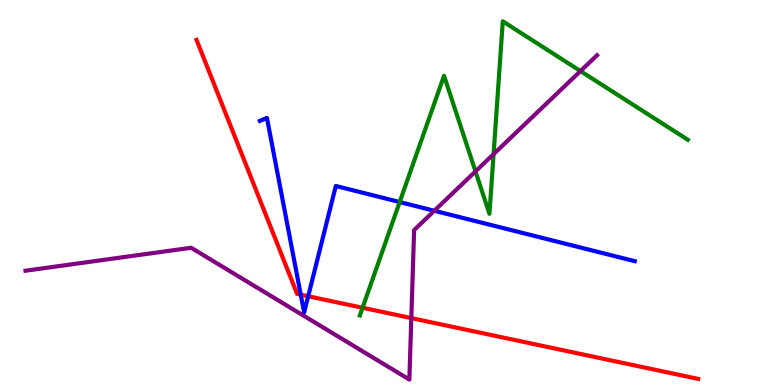[{'lines': ['blue', 'red'], 'intersections': [{'x': 3.88, 'y': 2.35}, {'x': 3.98, 'y': 2.31}]}, {'lines': ['green', 'red'], 'intersections': [{'x': 4.68, 'y': 2.01}]}, {'lines': ['purple', 'red'], 'intersections': [{'x': 5.31, 'y': 1.74}]}, {'lines': ['blue', 'green'], 'intersections': [{'x': 5.16, 'y': 4.75}]}, {'lines': ['blue', 'purple'], 'intersections': [{'x': 5.6, 'y': 4.53}]}, {'lines': ['green', 'purple'], 'intersections': [{'x': 6.14, 'y': 5.55}, {'x': 6.37, 'y': 6.0}, {'x': 7.49, 'y': 8.15}]}]